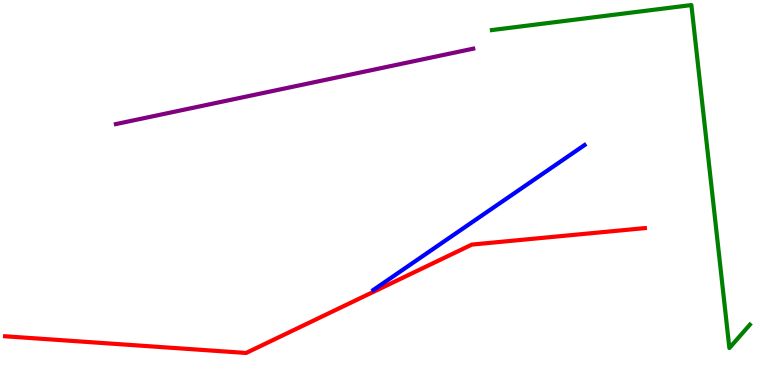[{'lines': ['blue', 'red'], 'intersections': []}, {'lines': ['green', 'red'], 'intersections': []}, {'lines': ['purple', 'red'], 'intersections': []}, {'lines': ['blue', 'green'], 'intersections': []}, {'lines': ['blue', 'purple'], 'intersections': []}, {'lines': ['green', 'purple'], 'intersections': []}]